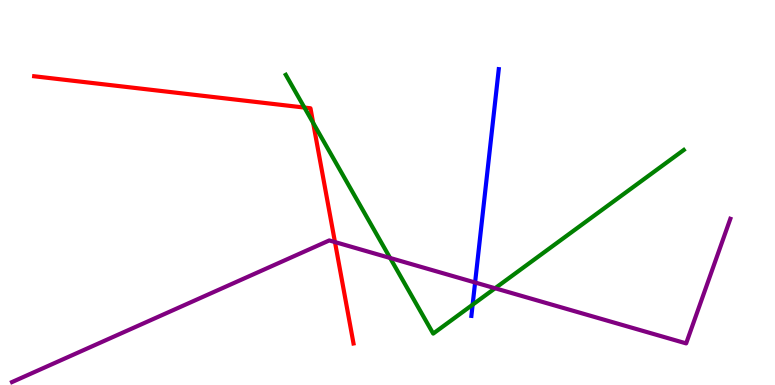[{'lines': ['blue', 'red'], 'intersections': []}, {'lines': ['green', 'red'], 'intersections': [{'x': 3.93, 'y': 7.21}, {'x': 4.04, 'y': 6.81}]}, {'lines': ['purple', 'red'], 'intersections': [{'x': 4.32, 'y': 3.71}]}, {'lines': ['blue', 'green'], 'intersections': [{'x': 6.1, 'y': 2.09}]}, {'lines': ['blue', 'purple'], 'intersections': [{'x': 6.13, 'y': 2.66}]}, {'lines': ['green', 'purple'], 'intersections': [{'x': 5.03, 'y': 3.3}, {'x': 6.39, 'y': 2.51}]}]